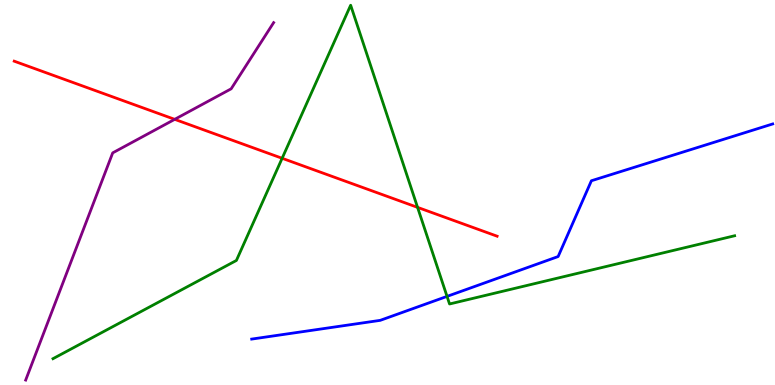[{'lines': ['blue', 'red'], 'intersections': []}, {'lines': ['green', 'red'], 'intersections': [{'x': 3.64, 'y': 5.89}, {'x': 5.39, 'y': 4.61}]}, {'lines': ['purple', 'red'], 'intersections': [{'x': 2.25, 'y': 6.9}]}, {'lines': ['blue', 'green'], 'intersections': [{'x': 5.77, 'y': 2.3}]}, {'lines': ['blue', 'purple'], 'intersections': []}, {'lines': ['green', 'purple'], 'intersections': []}]